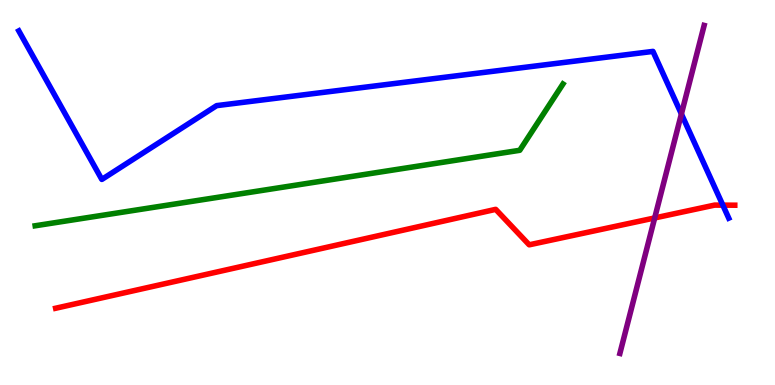[{'lines': ['blue', 'red'], 'intersections': [{'x': 9.33, 'y': 4.67}]}, {'lines': ['green', 'red'], 'intersections': []}, {'lines': ['purple', 'red'], 'intersections': [{'x': 8.45, 'y': 4.34}]}, {'lines': ['blue', 'green'], 'intersections': []}, {'lines': ['blue', 'purple'], 'intersections': [{'x': 8.79, 'y': 7.04}]}, {'lines': ['green', 'purple'], 'intersections': []}]